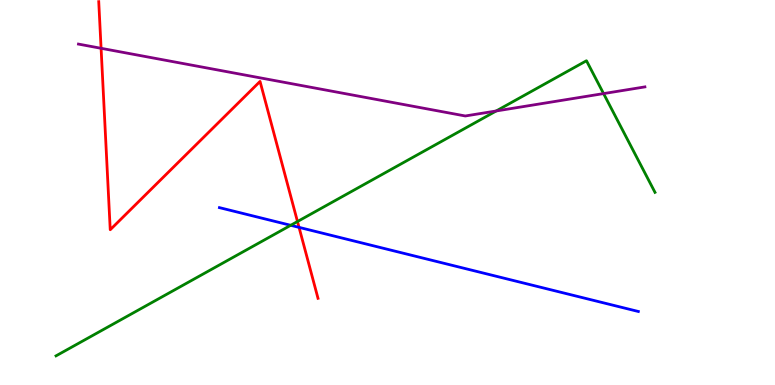[{'lines': ['blue', 'red'], 'intersections': [{'x': 3.86, 'y': 4.09}]}, {'lines': ['green', 'red'], 'intersections': [{'x': 3.84, 'y': 4.25}]}, {'lines': ['purple', 'red'], 'intersections': [{'x': 1.3, 'y': 8.75}]}, {'lines': ['blue', 'green'], 'intersections': [{'x': 3.75, 'y': 4.15}]}, {'lines': ['blue', 'purple'], 'intersections': []}, {'lines': ['green', 'purple'], 'intersections': [{'x': 6.4, 'y': 7.12}, {'x': 7.79, 'y': 7.57}]}]